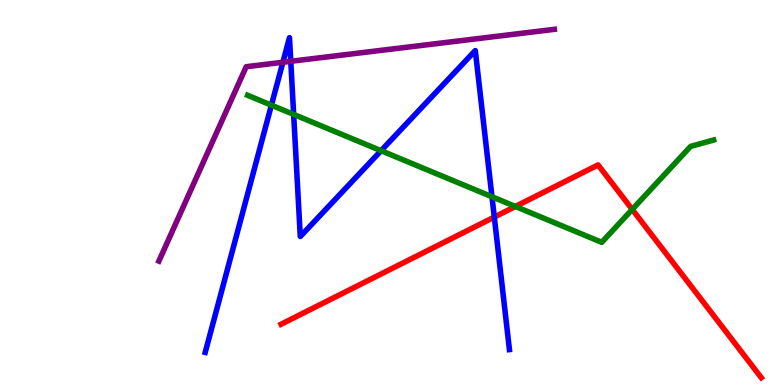[{'lines': ['blue', 'red'], 'intersections': [{'x': 6.38, 'y': 4.36}]}, {'lines': ['green', 'red'], 'intersections': [{'x': 6.65, 'y': 4.64}, {'x': 8.16, 'y': 4.56}]}, {'lines': ['purple', 'red'], 'intersections': []}, {'lines': ['blue', 'green'], 'intersections': [{'x': 3.5, 'y': 7.27}, {'x': 3.79, 'y': 7.03}, {'x': 4.92, 'y': 6.09}, {'x': 6.35, 'y': 4.89}]}, {'lines': ['blue', 'purple'], 'intersections': [{'x': 3.65, 'y': 8.38}, {'x': 3.75, 'y': 8.41}]}, {'lines': ['green', 'purple'], 'intersections': []}]